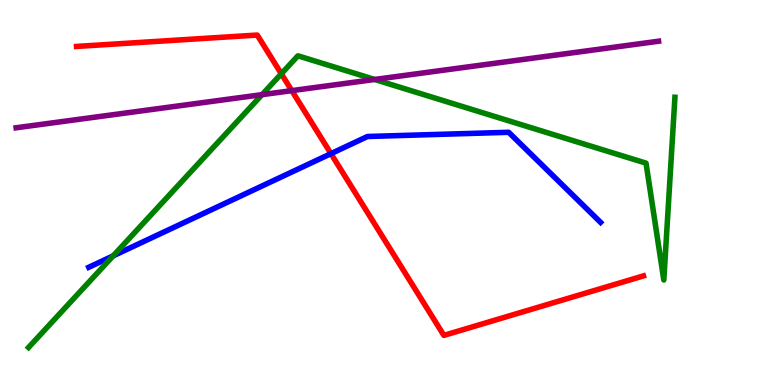[{'lines': ['blue', 'red'], 'intersections': [{'x': 4.27, 'y': 6.01}]}, {'lines': ['green', 'red'], 'intersections': [{'x': 3.63, 'y': 8.08}]}, {'lines': ['purple', 'red'], 'intersections': [{'x': 3.76, 'y': 7.65}]}, {'lines': ['blue', 'green'], 'intersections': [{'x': 1.46, 'y': 3.35}]}, {'lines': ['blue', 'purple'], 'intersections': []}, {'lines': ['green', 'purple'], 'intersections': [{'x': 3.38, 'y': 7.54}, {'x': 4.83, 'y': 7.94}]}]